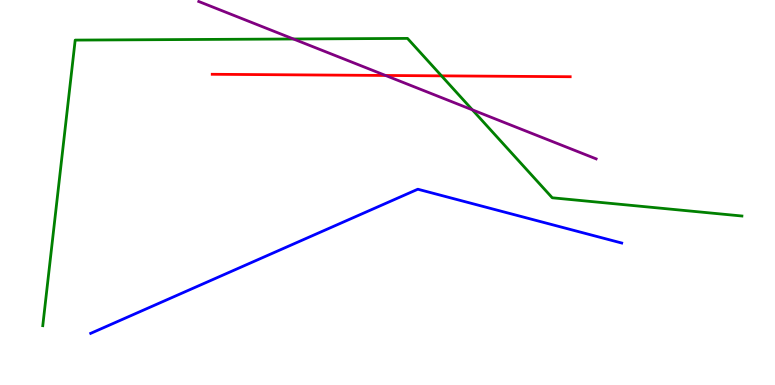[{'lines': ['blue', 'red'], 'intersections': []}, {'lines': ['green', 'red'], 'intersections': [{'x': 5.7, 'y': 8.03}]}, {'lines': ['purple', 'red'], 'intersections': [{'x': 4.97, 'y': 8.04}]}, {'lines': ['blue', 'green'], 'intersections': []}, {'lines': ['blue', 'purple'], 'intersections': []}, {'lines': ['green', 'purple'], 'intersections': [{'x': 3.79, 'y': 8.99}, {'x': 6.1, 'y': 7.15}]}]